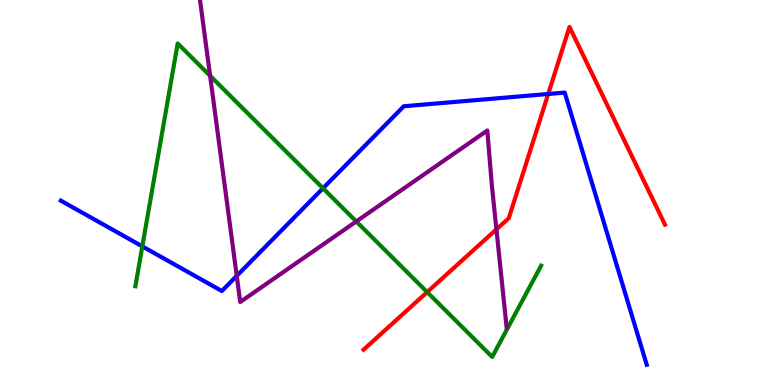[{'lines': ['blue', 'red'], 'intersections': [{'x': 7.07, 'y': 7.56}]}, {'lines': ['green', 'red'], 'intersections': [{'x': 5.51, 'y': 2.41}]}, {'lines': ['purple', 'red'], 'intersections': [{'x': 6.41, 'y': 4.04}]}, {'lines': ['blue', 'green'], 'intersections': [{'x': 1.84, 'y': 3.6}, {'x': 4.17, 'y': 5.11}]}, {'lines': ['blue', 'purple'], 'intersections': [{'x': 3.05, 'y': 2.83}]}, {'lines': ['green', 'purple'], 'intersections': [{'x': 2.71, 'y': 8.03}, {'x': 4.6, 'y': 4.25}]}]